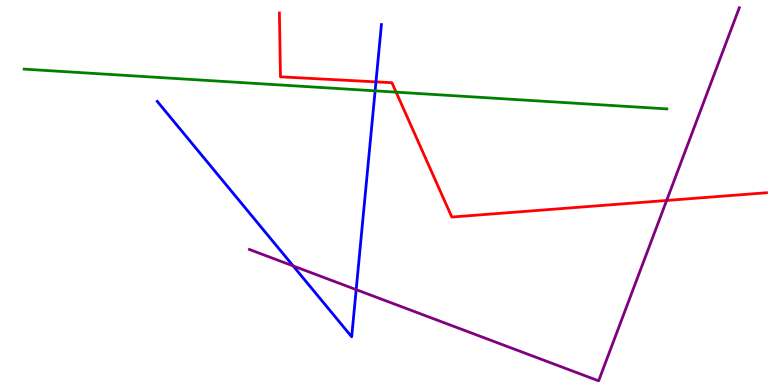[{'lines': ['blue', 'red'], 'intersections': [{'x': 4.85, 'y': 7.87}]}, {'lines': ['green', 'red'], 'intersections': [{'x': 5.11, 'y': 7.61}]}, {'lines': ['purple', 'red'], 'intersections': [{'x': 8.6, 'y': 4.79}]}, {'lines': ['blue', 'green'], 'intersections': [{'x': 4.84, 'y': 7.64}]}, {'lines': ['blue', 'purple'], 'intersections': [{'x': 3.78, 'y': 3.09}, {'x': 4.6, 'y': 2.48}]}, {'lines': ['green', 'purple'], 'intersections': []}]